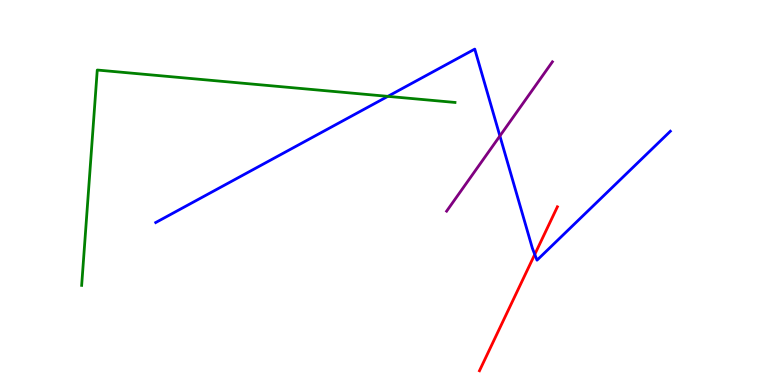[{'lines': ['blue', 'red'], 'intersections': [{'x': 6.9, 'y': 3.39}]}, {'lines': ['green', 'red'], 'intersections': []}, {'lines': ['purple', 'red'], 'intersections': []}, {'lines': ['blue', 'green'], 'intersections': [{'x': 5.0, 'y': 7.5}]}, {'lines': ['blue', 'purple'], 'intersections': [{'x': 6.45, 'y': 6.47}]}, {'lines': ['green', 'purple'], 'intersections': []}]